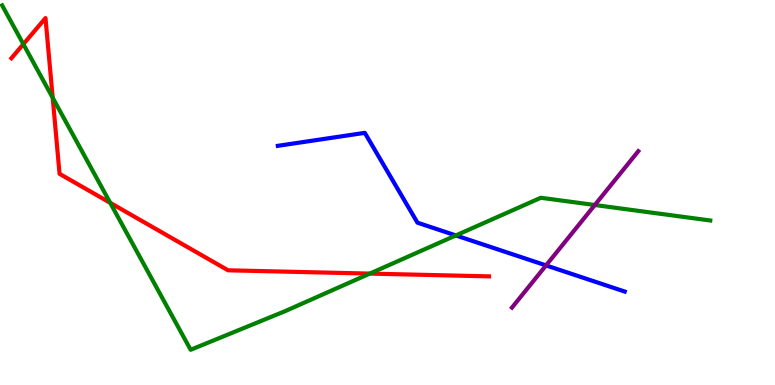[{'lines': ['blue', 'red'], 'intersections': []}, {'lines': ['green', 'red'], 'intersections': [{'x': 0.301, 'y': 8.85}, {'x': 0.68, 'y': 7.46}, {'x': 1.42, 'y': 4.73}, {'x': 4.77, 'y': 2.89}]}, {'lines': ['purple', 'red'], 'intersections': []}, {'lines': ['blue', 'green'], 'intersections': [{'x': 5.88, 'y': 3.88}]}, {'lines': ['blue', 'purple'], 'intersections': [{'x': 7.05, 'y': 3.11}]}, {'lines': ['green', 'purple'], 'intersections': [{'x': 7.68, 'y': 4.67}]}]